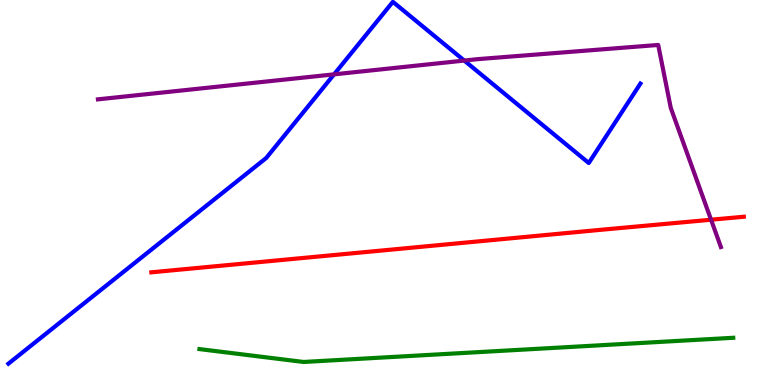[{'lines': ['blue', 'red'], 'intersections': []}, {'lines': ['green', 'red'], 'intersections': []}, {'lines': ['purple', 'red'], 'intersections': [{'x': 9.17, 'y': 4.29}]}, {'lines': ['blue', 'green'], 'intersections': []}, {'lines': ['blue', 'purple'], 'intersections': [{'x': 4.31, 'y': 8.07}, {'x': 5.99, 'y': 8.43}]}, {'lines': ['green', 'purple'], 'intersections': []}]